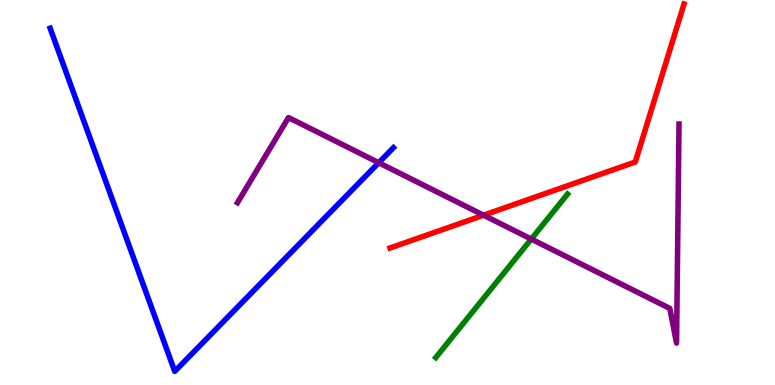[{'lines': ['blue', 'red'], 'intersections': []}, {'lines': ['green', 'red'], 'intersections': []}, {'lines': ['purple', 'red'], 'intersections': [{'x': 6.24, 'y': 4.41}]}, {'lines': ['blue', 'green'], 'intersections': []}, {'lines': ['blue', 'purple'], 'intersections': [{'x': 4.89, 'y': 5.77}]}, {'lines': ['green', 'purple'], 'intersections': [{'x': 6.85, 'y': 3.79}]}]